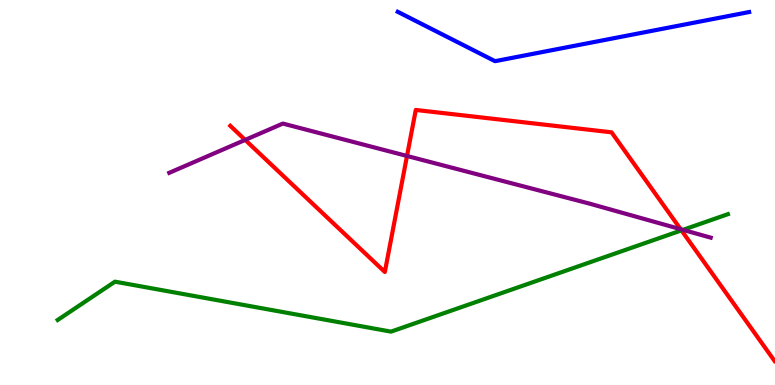[{'lines': ['blue', 'red'], 'intersections': []}, {'lines': ['green', 'red'], 'intersections': [{'x': 8.79, 'y': 4.02}]}, {'lines': ['purple', 'red'], 'intersections': [{'x': 3.16, 'y': 6.37}, {'x': 5.25, 'y': 5.95}, {'x': 8.78, 'y': 4.05}]}, {'lines': ['blue', 'green'], 'intersections': []}, {'lines': ['blue', 'purple'], 'intersections': []}, {'lines': ['green', 'purple'], 'intersections': [{'x': 8.81, 'y': 4.03}]}]